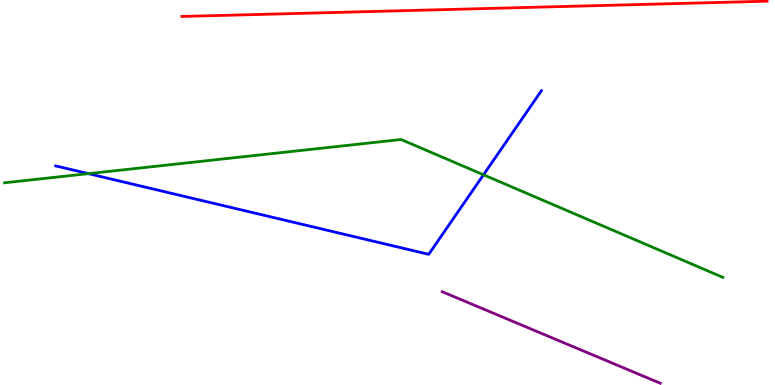[{'lines': ['blue', 'red'], 'intersections': []}, {'lines': ['green', 'red'], 'intersections': []}, {'lines': ['purple', 'red'], 'intersections': []}, {'lines': ['blue', 'green'], 'intersections': [{'x': 1.14, 'y': 5.49}, {'x': 6.24, 'y': 5.46}]}, {'lines': ['blue', 'purple'], 'intersections': []}, {'lines': ['green', 'purple'], 'intersections': []}]